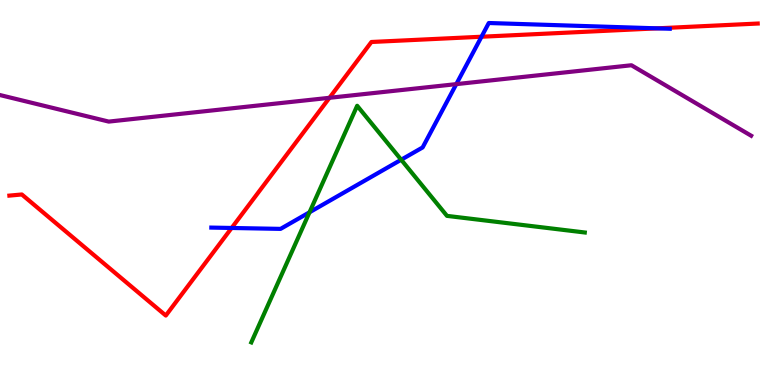[{'lines': ['blue', 'red'], 'intersections': [{'x': 2.99, 'y': 4.08}, {'x': 6.21, 'y': 9.05}, {'x': 8.48, 'y': 9.26}]}, {'lines': ['green', 'red'], 'intersections': []}, {'lines': ['purple', 'red'], 'intersections': [{'x': 4.25, 'y': 7.46}]}, {'lines': ['blue', 'green'], 'intersections': [{'x': 3.99, 'y': 4.49}, {'x': 5.18, 'y': 5.85}]}, {'lines': ['blue', 'purple'], 'intersections': [{'x': 5.89, 'y': 7.81}]}, {'lines': ['green', 'purple'], 'intersections': []}]